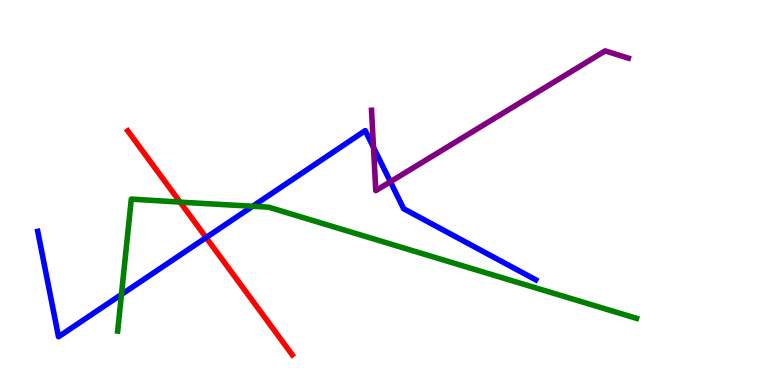[{'lines': ['blue', 'red'], 'intersections': [{'x': 2.66, 'y': 3.83}]}, {'lines': ['green', 'red'], 'intersections': [{'x': 2.32, 'y': 4.75}]}, {'lines': ['purple', 'red'], 'intersections': []}, {'lines': ['blue', 'green'], 'intersections': [{'x': 1.57, 'y': 2.35}, {'x': 3.26, 'y': 4.64}]}, {'lines': ['blue', 'purple'], 'intersections': [{'x': 4.82, 'y': 6.17}, {'x': 5.04, 'y': 5.28}]}, {'lines': ['green', 'purple'], 'intersections': []}]